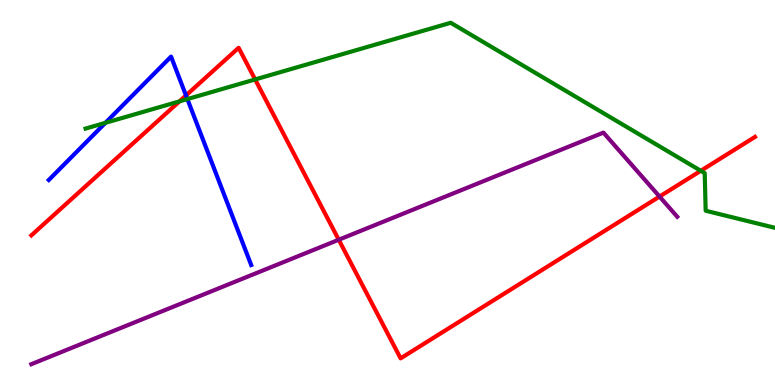[{'lines': ['blue', 'red'], 'intersections': [{'x': 2.4, 'y': 7.52}]}, {'lines': ['green', 'red'], 'intersections': [{'x': 2.32, 'y': 7.37}, {'x': 3.29, 'y': 7.94}, {'x': 9.04, 'y': 5.56}]}, {'lines': ['purple', 'red'], 'intersections': [{'x': 4.37, 'y': 3.77}, {'x': 8.51, 'y': 4.89}]}, {'lines': ['blue', 'green'], 'intersections': [{'x': 1.36, 'y': 6.81}, {'x': 2.42, 'y': 7.43}]}, {'lines': ['blue', 'purple'], 'intersections': []}, {'lines': ['green', 'purple'], 'intersections': []}]